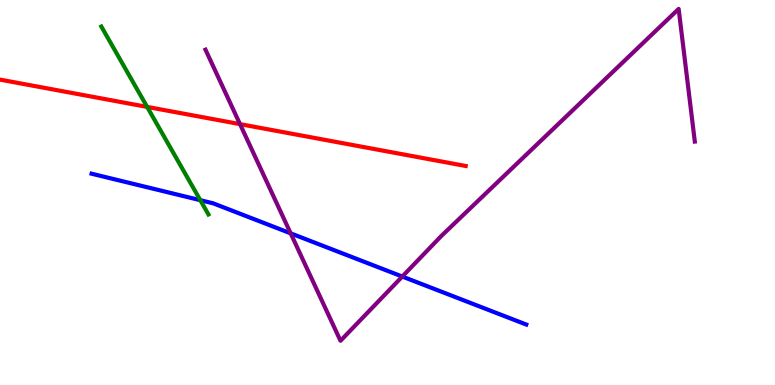[{'lines': ['blue', 'red'], 'intersections': []}, {'lines': ['green', 'red'], 'intersections': [{'x': 1.9, 'y': 7.22}]}, {'lines': ['purple', 'red'], 'intersections': [{'x': 3.1, 'y': 6.78}]}, {'lines': ['blue', 'green'], 'intersections': [{'x': 2.58, 'y': 4.8}]}, {'lines': ['blue', 'purple'], 'intersections': [{'x': 3.75, 'y': 3.94}, {'x': 5.19, 'y': 2.82}]}, {'lines': ['green', 'purple'], 'intersections': []}]